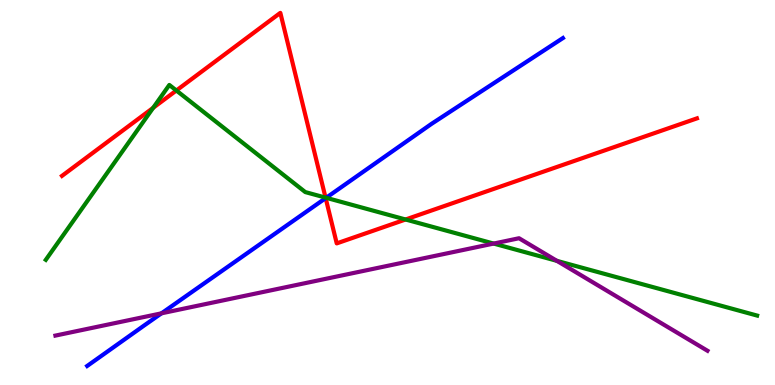[{'lines': ['blue', 'red'], 'intersections': [{'x': 4.2, 'y': 4.85}]}, {'lines': ['green', 'red'], 'intersections': [{'x': 1.98, 'y': 7.2}, {'x': 2.28, 'y': 7.65}, {'x': 4.2, 'y': 4.87}, {'x': 5.23, 'y': 4.3}]}, {'lines': ['purple', 'red'], 'intersections': []}, {'lines': ['blue', 'green'], 'intersections': [{'x': 4.21, 'y': 4.86}]}, {'lines': ['blue', 'purple'], 'intersections': [{'x': 2.08, 'y': 1.86}]}, {'lines': ['green', 'purple'], 'intersections': [{'x': 6.37, 'y': 3.67}, {'x': 7.19, 'y': 3.22}]}]